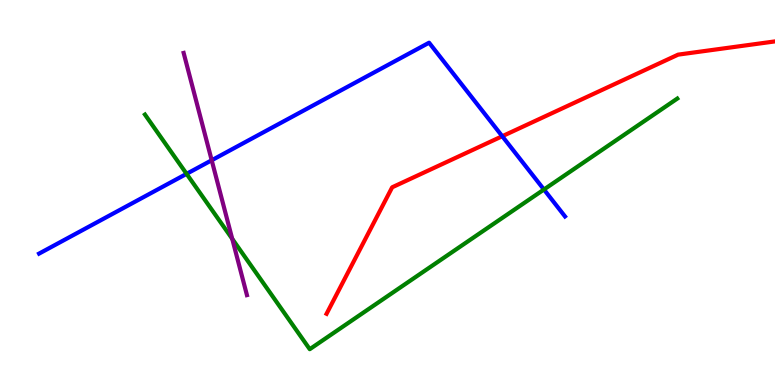[{'lines': ['blue', 'red'], 'intersections': [{'x': 6.48, 'y': 6.46}]}, {'lines': ['green', 'red'], 'intersections': []}, {'lines': ['purple', 'red'], 'intersections': []}, {'lines': ['blue', 'green'], 'intersections': [{'x': 2.41, 'y': 5.48}, {'x': 7.02, 'y': 5.08}]}, {'lines': ['blue', 'purple'], 'intersections': [{'x': 2.73, 'y': 5.84}]}, {'lines': ['green', 'purple'], 'intersections': [{'x': 3.0, 'y': 3.8}]}]